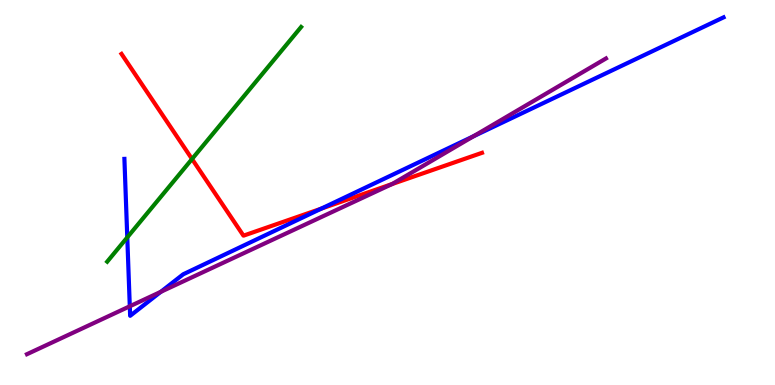[{'lines': ['blue', 'red'], 'intersections': [{'x': 4.15, 'y': 4.58}]}, {'lines': ['green', 'red'], 'intersections': [{'x': 2.48, 'y': 5.87}]}, {'lines': ['purple', 'red'], 'intersections': [{'x': 5.06, 'y': 5.22}]}, {'lines': ['blue', 'green'], 'intersections': [{'x': 1.64, 'y': 3.83}]}, {'lines': ['blue', 'purple'], 'intersections': [{'x': 1.67, 'y': 2.04}, {'x': 2.07, 'y': 2.42}, {'x': 6.11, 'y': 6.46}]}, {'lines': ['green', 'purple'], 'intersections': []}]